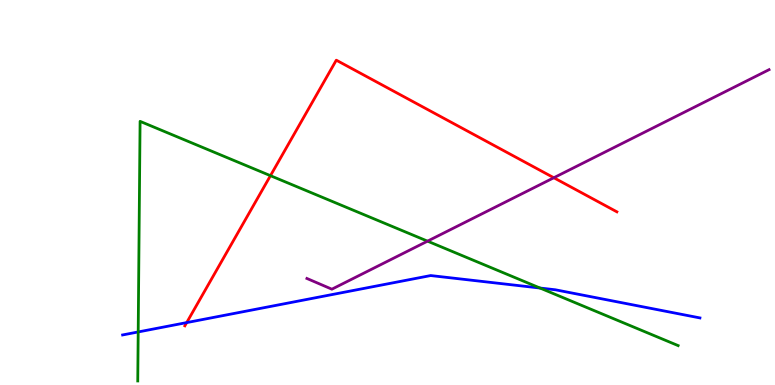[{'lines': ['blue', 'red'], 'intersections': [{'x': 2.41, 'y': 1.62}]}, {'lines': ['green', 'red'], 'intersections': [{'x': 3.49, 'y': 5.44}]}, {'lines': ['purple', 'red'], 'intersections': [{'x': 7.15, 'y': 5.38}]}, {'lines': ['blue', 'green'], 'intersections': [{'x': 1.78, 'y': 1.38}, {'x': 6.97, 'y': 2.52}]}, {'lines': ['blue', 'purple'], 'intersections': []}, {'lines': ['green', 'purple'], 'intersections': [{'x': 5.52, 'y': 3.74}]}]